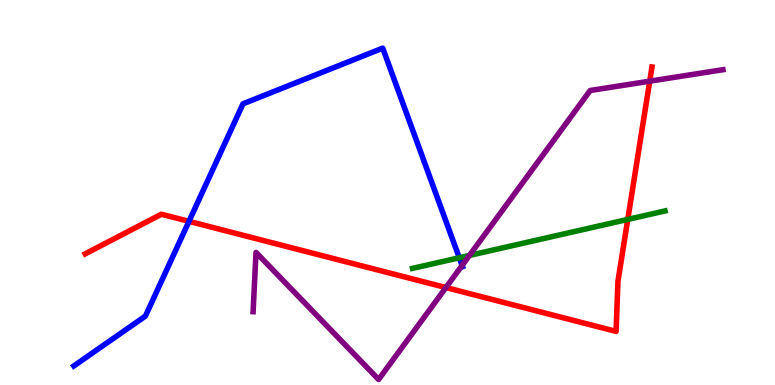[{'lines': ['blue', 'red'], 'intersections': [{'x': 2.44, 'y': 4.25}]}, {'lines': ['green', 'red'], 'intersections': [{'x': 8.1, 'y': 4.3}]}, {'lines': ['purple', 'red'], 'intersections': [{'x': 5.75, 'y': 2.53}, {'x': 8.38, 'y': 7.89}]}, {'lines': ['blue', 'green'], 'intersections': [{'x': 5.93, 'y': 3.31}]}, {'lines': ['blue', 'purple'], 'intersections': [{'x': 5.96, 'y': 3.11}]}, {'lines': ['green', 'purple'], 'intersections': [{'x': 6.06, 'y': 3.37}]}]